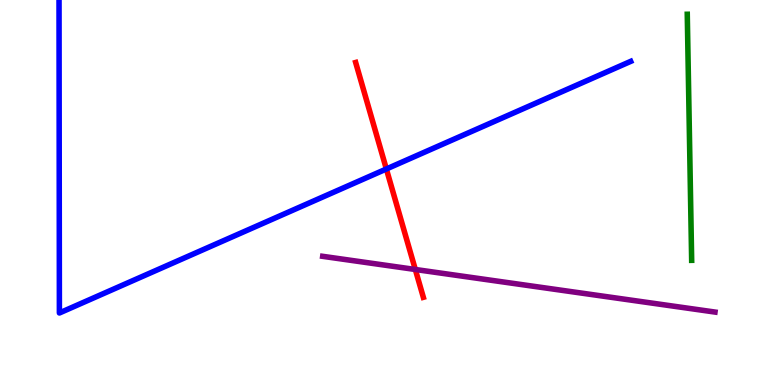[{'lines': ['blue', 'red'], 'intersections': [{'x': 4.99, 'y': 5.61}]}, {'lines': ['green', 'red'], 'intersections': []}, {'lines': ['purple', 'red'], 'intersections': [{'x': 5.36, 'y': 3.0}]}, {'lines': ['blue', 'green'], 'intersections': []}, {'lines': ['blue', 'purple'], 'intersections': []}, {'lines': ['green', 'purple'], 'intersections': []}]